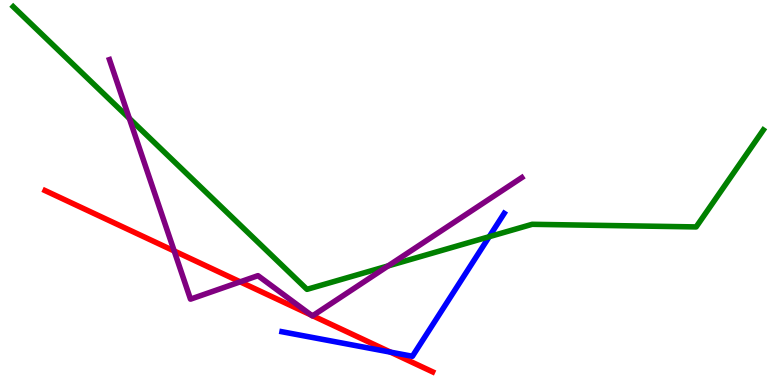[{'lines': ['blue', 'red'], 'intersections': [{'x': 5.04, 'y': 0.853}]}, {'lines': ['green', 'red'], 'intersections': []}, {'lines': ['purple', 'red'], 'intersections': [{'x': 2.25, 'y': 3.48}, {'x': 3.1, 'y': 2.68}, {'x': 4.01, 'y': 1.82}, {'x': 4.03, 'y': 1.8}]}, {'lines': ['blue', 'green'], 'intersections': [{'x': 6.31, 'y': 3.85}]}, {'lines': ['blue', 'purple'], 'intersections': []}, {'lines': ['green', 'purple'], 'intersections': [{'x': 1.67, 'y': 6.92}, {'x': 5.01, 'y': 3.09}]}]